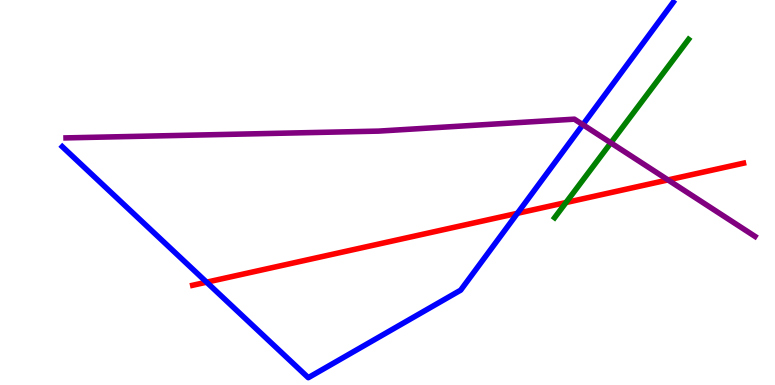[{'lines': ['blue', 'red'], 'intersections': [{'x': 2.67, 'y': 2.67}, {'x': 6.68, 'y': 4.46}]}, {'lines': ['green', 'red'], 'intersections': [{'x': 7.3, 'y': 4.74}]}, {'lines': ['purple', 'red'], 'intersections': [{'x': 8.62, 'y': 5.33}]}, {'lines': ['blue', 'green'], 'intersections': []}, {'lines': ['blue', 'purple'], 'intersections': [{'x': 7.52, 'y': 6.76}]}, {'lines': ['green', 'purple'], 'intersections': [{'x': 7.88, 'y': 6.29}]}]